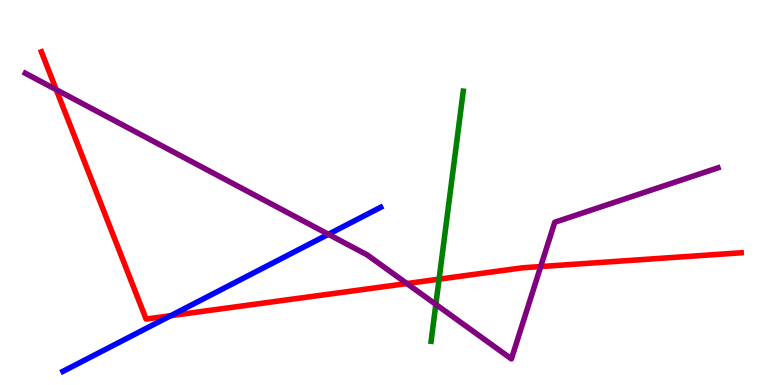[{'lines': ['blue', 'red'], 'intersections': [{'x': 2.2, 'y': 1.8}]}, {'lines': ['green', 'red'], 'intersections': [{'x': 5.67, 'y': 2.75}]}, {'lines': ['purple', 'red'], 'intersections': [{'x': 0.726, 'y': 7.67}, {'x': 5.25, 'y': 2.64}, {'x': 6.98, 'y': 3.08}]}, {'lines': ['blue', 'green'], 'intersections': []}, {'lines': ['blue', 'purple'], 'intersections': [{'x': 4.24, 'y': 3.91}]}, {'lines': ['green', 'purple'], 'intersections': [{'x': 5.62, 'y': 2.09}]}]